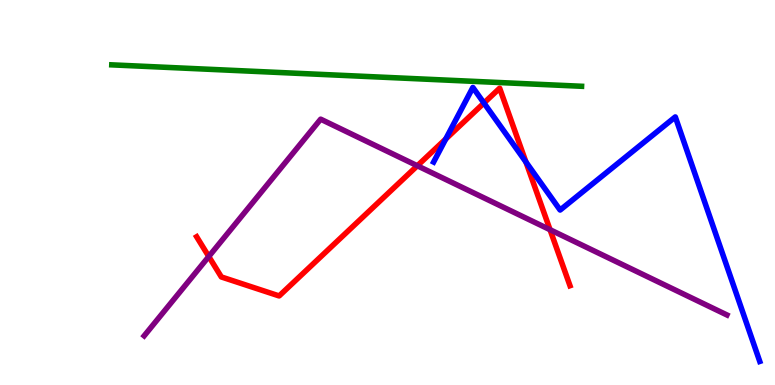[{'lines': ['blue', 'red'], 'intersections': [{'x': 5.75, 'y': 6.39}, {'x': 6.24, 'y': 7.32}, {'x': 6.79, 'y': 5.79}]}, {'lines': ['green', 'red'], 'intersections': []}, {'lines': ['purple', 'red'], 'intersections': [{'x': 2.69, 'y': 3.34}, {'x': 5.38, 'y': 5.69}, {'x': 7.1, 'y': 4.03}]}, {'lines': ['blue', 'green'], 'intersections': []}, {'lines': ['blue', 'purple'], 'intersections': []}, {'lines': ['green', 'purple'], 'intersections': []}]